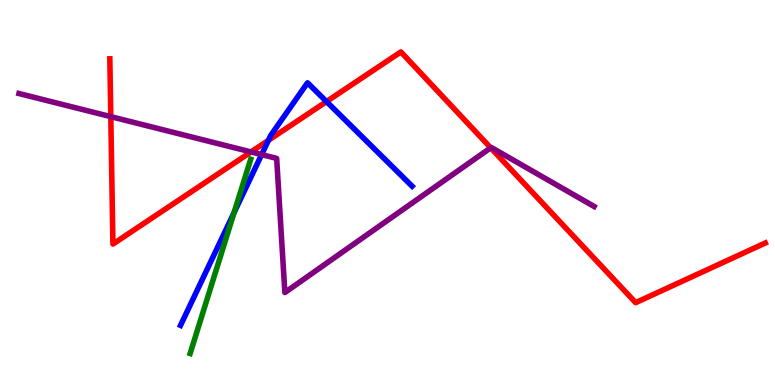[{'lines': ['blue', 'red'], 'intersections': [{'x': 3.46, 'y': 6.35}, {'x': 4.21, 'y': 7.36}]}, {'lines': ['green', 'red'], 'intersections': []}, {'lines': ['purple', 'red'], 'intersections': [{'x': 1.43, 'y': 6.97}, {'x': 3.24, 'y': 6.05}, {'x': 6.33, 'y': 6.16}]}, {'lines': ['blue', 'green'], 'intersections': [{'x': 3.02, 'y': 4.48}]}, {'lines': ['blue', 'purple'], 'intersections': [{'x': 3.38, 'y': 5.98}]}, {'lines': ['green', 'purple'], 'intersections': []}]